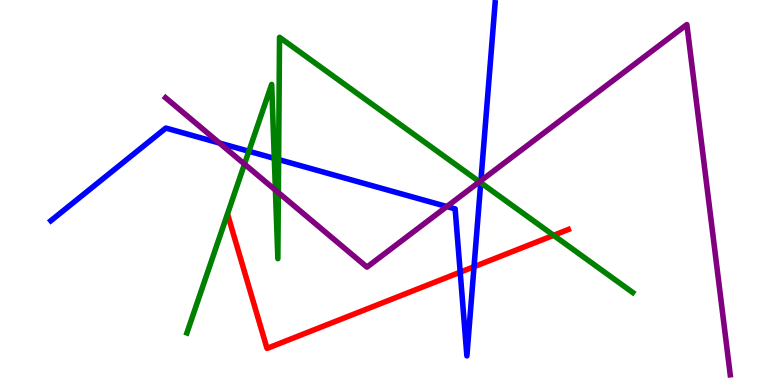[{'lines': ['blue', 'red'], 'intersections': [{'x': 5.94, 'y': 2.93}, {'x': 6.12, 'y': 3.07}]}, {'lines': ['green', 'red'], 'intersections': [{'x': 7.14, 'y': 3.89}]}, {'lines': ['purple', 'red'], 'intersections': []}, {'lines': ['blue', 'green'], 'intersections': [{'x': 3.21, 'y': 6.07}, {'x': 3.54, 'y': 5.89}, {'x': 3.59, 'y': 5.86}, {'x': 6.2, 'y': 5.25}]}, {'lines': ['blue', 'purple'], 'intersections': [{'x': 2.83, 'y': 6.28}, {'x': 5.77, 'y': 4.64}, {'x': 6.21, 'y': 5.31}]}, {'lines': ['green', 'purple'], 'intersections': [{'x': 3.15, 'y': 5.74}, {'x': 3.55, 'y': 5.06}, {'x': 3.59, 'y': 5.0}, {'x': 6.19, 'y': 5.28}]}]